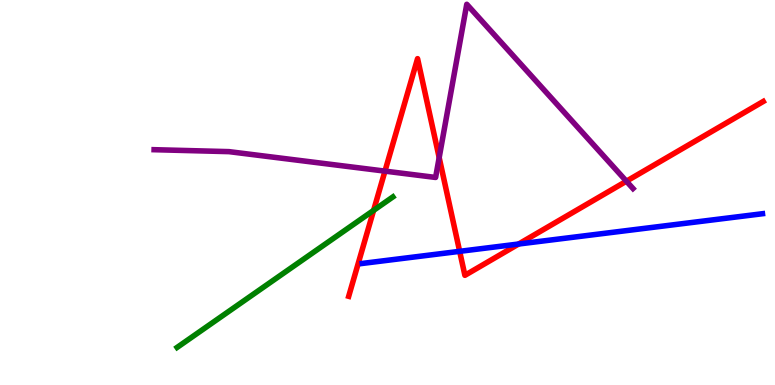[{'lines': ['blue', 'red'], 'intersections': [{'x': 5.93, 'y': 3.47}, {'x': 6.69, 'y': 3.66}]}, {'lines': ['green', 'red'], 'intersections': [{'x': 4.82, 'y': 4.54}]}, {'lines': ['purple', 'red'], 'intersections': [{'x': 4.97, 'y': 5.56}, {'x': 5.67, 'y': 5.91}, {'x': 8.08, 'y': 5.29}]}, {'lines': ['blue', 'green'], 'intersections': []}, {'lines': ['blue', 'purple'], 'intersections': []}, {'lines': ['green', 'purple'], 'intersections': []}]